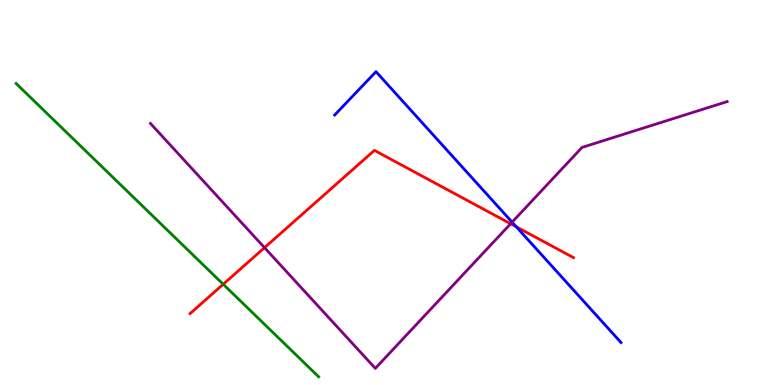[{'lines': ['blue', 'red'], 'intersections': [{'x': 6.66, 'y': 4.11}]}, {'lines': ['green', 'red'], 'intersections': [{'x': 2.88, 'y': 2.62}]}, {'lines': ['purple', 'red'], 'intersections': [{'x': 3.41, 'y': 3.57}, {'x': 6.59, 'y': 4.19}]}, {'lines': ['blue', 'green'], 'intersections': []}, {'lines': ['blue', 'purple'], 'intersections': [{'x': 6.61, 'y': 4.23}]}, {'lines': ['green', 'purple'], 'intersections': []}]